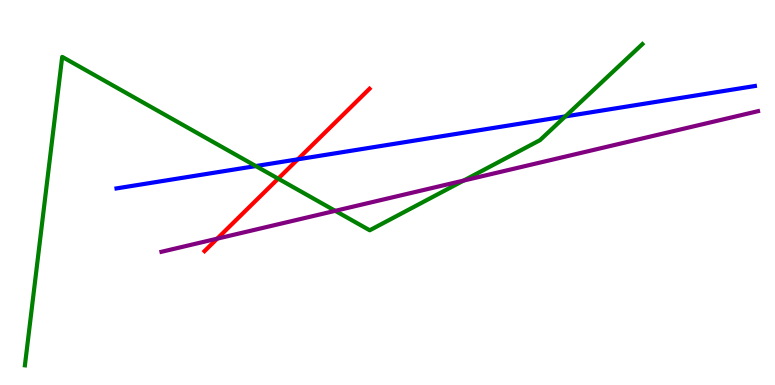[{'lines': ['blue', 'red'], 'intersections': [{'x': 3.84, 'y': 5.86}]}, {'lines': ['green', 'red'], 'intersections': [{'x': 3.59, 'y': 5.36}]}, {'lines': ['purple', 'red'], 'intersections': [{'x': 2.8, 'y': 3.8}]}, {'lines': ['blue', 'green'], 'intersections': [{'x': 3.3, 'y': 5.69}, {'x': 7.29, 'y': 6.98}]}, {'lines': ['blue', 'purple'], 'intersections': []}, {'lines': ['green', 'purple'], 'intersections': [{'x': 4.33, 'y': 4.52}, {'x': 5.98, 'y': 5.31}]}]